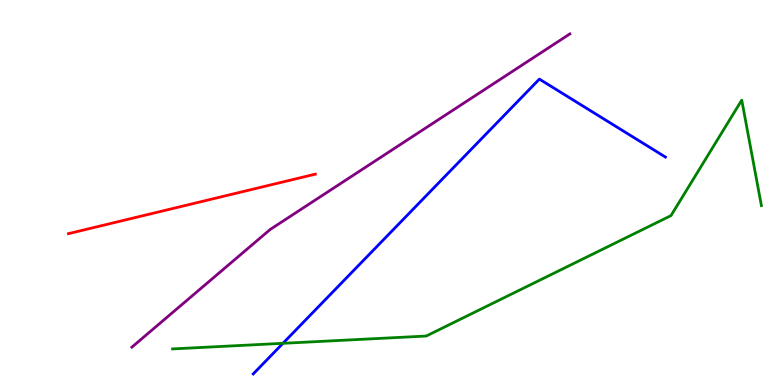[{'lines': ['blue', 'red'], 'intersections': []}, {'lines': ['green', 'red'], 'intersections': []}, {'lines': ['purple', 'red'], 'intersections': []}, {'lines': ['blue', 'green'], 'intersections': [{'x': 3.65, 'y': 1.08}]}, {'lines': ['blue', 'purple'], 'intersections': []}, {'lines': ['green', 'purple'], 'intersections': []}]